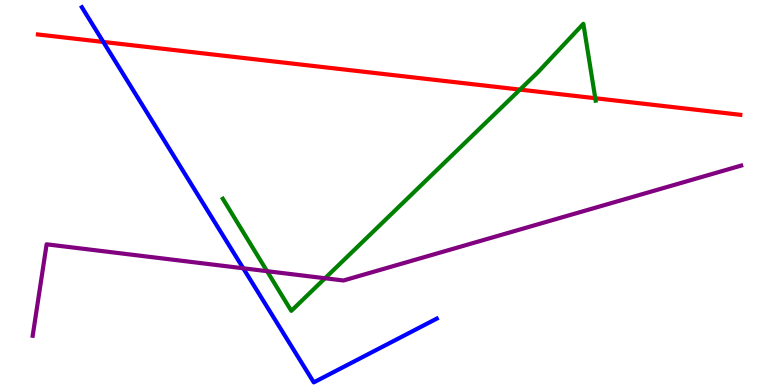[{'lines': ['blue', 'red'], 'intersections': [{'x': 1.33, 'y': 8.91}]}, {'lines': ['green', 'red'], 'intersections': [{'x': 6.71, 'y': 7.67}, {'x': 7.68, 'y': 7.45}]}, {'lines': ['purple', 'red'], 'intersections': []}, {'lines': ['blue', 'green'], 'intersections': []}, {'lines': ['blue', 'purple'], 'intersections': [{'x': 3.14, 'y': 3.03}]}, {'lines': ['green', 'purple'], 'intersections': [{'x': 3.45, 'y': 2.96}, {'x': 4.19, 'y': 2.77}]}]